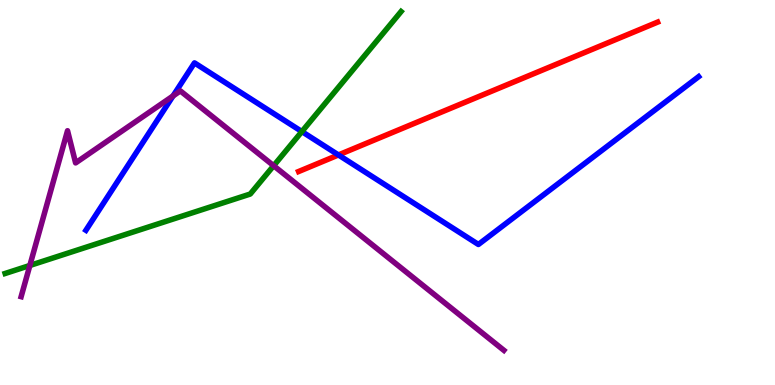[{'lines': ['blue', 'red'], 'intersections': [{'x': 4.37, 'y': 5.98}]}, {'lines': ['green', 'red'], 'intersections': []}, {'lines': ['purple', 'red'], 'intersections': []}, {'lines': ['blue', 'green'], 'intersections': [{'x': 3.9, 'y': 6.58}]}, {'lines': ['blue', 'purple'], 'intersections': [{'x': 2.23, 'y': 7.51}]}, {'lines': ['green', 'purple'], 'intersections': [{'x': 0.385, 'y': 3.1}, {'x': 3.53, 'y': 5.7}]}]